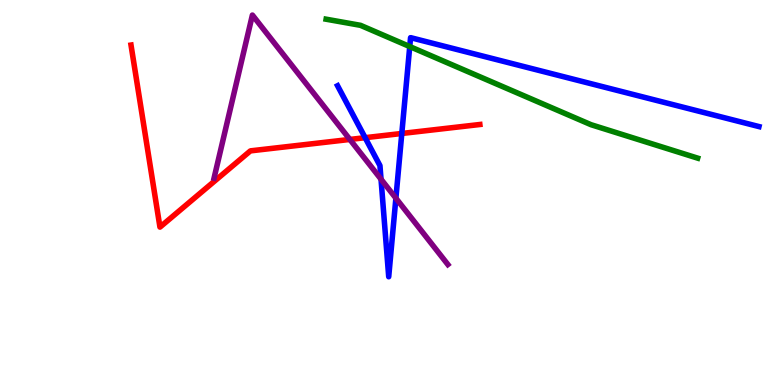[{'lines': ['blue', 'red'], 'intersections': [{'x': 4.71, 'y': 6.42}, {'x': 5.18, 'y': 6.53}]}, {'lines': ['green', 'red'], 'intersections': []}, {'lines': ['purple', 'red'], 'intersections': [{'x': 4.51, 'y': 6.38}]}, {'lines': ['blue', 'green'], 'intersections': [{'x': 5.29, 'y': 8.79}]}, {'lines': ['blue', 'purple'], 'intersections': [{'x': 4.92, 'y': 5.34}, {'x': 5.11, 'y': 4.85}]}, {'lines': ['green', 'purple'], 'intersections': []}]